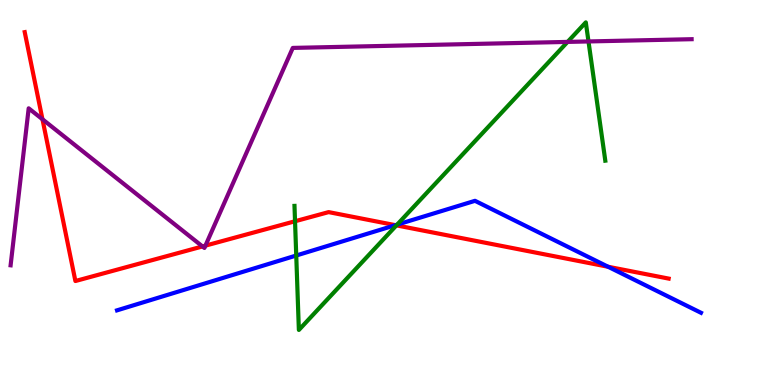[{'lines': ['blue', 'red'], 'intersections': [{'x': 5.1, 'y': 4.15}, {'x': 7.85, 'y': 3.07}]}, {'lines': ['green', 'red'], 'intersections': [{'x': 3.81, 'y': 4.25}, {'x': 5.12, 'y': 4.15}]}, {'lines': ['purple', 'red'], 'intersections': [{'x': 0.548, 'y': 6.9}, {'x': 2.61, 'y': 3.6}, {'x': 2.65, 'y': 3.62}]}, {'lines': ['blue', 'green'], 'intersections': [{'x': 3.82, 'y': 3.36}, {'x': 5.12, 'y': 4.16}]}, {'lines': ['blue', 'purple'], 'intersections': []}, {'lines': ['green', 'purple'], 'intersections': [{'x': 7.32, 'y': 8.91}, {'x': 7.59, 'y': 8.92}]}]